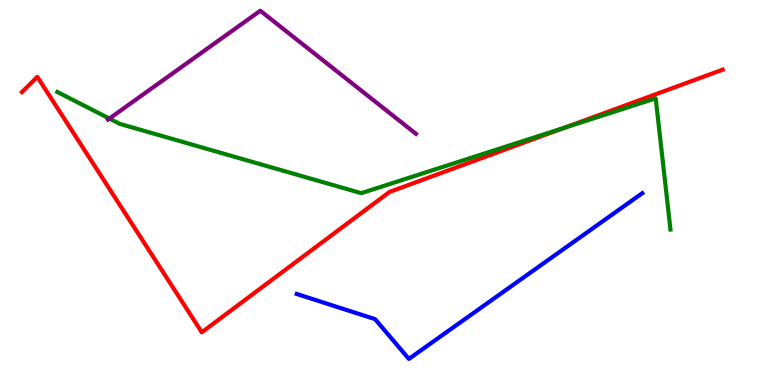[{'lines': ['blue', 'red'], 'intersections': []}, {'lines': ['green', 'red'], 'intersections': [{'x': 7.29, 'y': 6.69}]}, {'lines': ['purple', 'red'], 'intersections': []}, {'lines': ['blue', 'green'], 'intersections': []}, {'lines': ['blue', 'purple'], 'intersections': []}, {'lines': ['green', 'purple'], 'intersections': [{'x': 1.41, 'y': 6.92}]}]